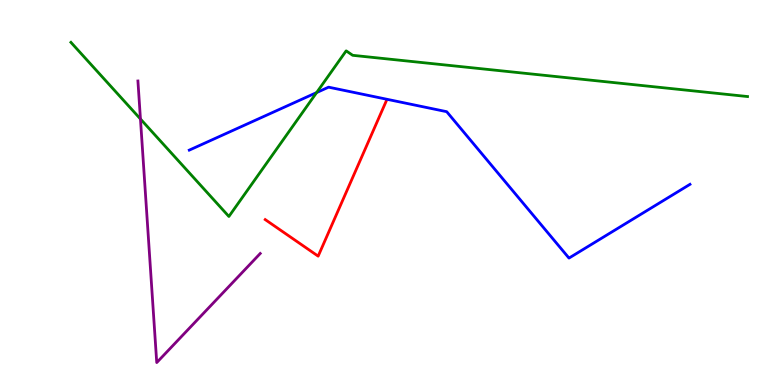[{'lines': ['blue', 'red'], 'intersections': []}, {'lines': ['green', 'red'], 'intersections': []}, {'lines': ['purple', 'red'], 'intersections': []}, {'lines': ['blue', 'green'], 'intersections': [{'x': 4.09, 'y': 7.6}]}, {'lines': ['blue', 'purple'], 'intersections': []}, {'lines': ['green', 'purple'], 'intersections': [{'x': 1.81, 'y': 6.91}]}]